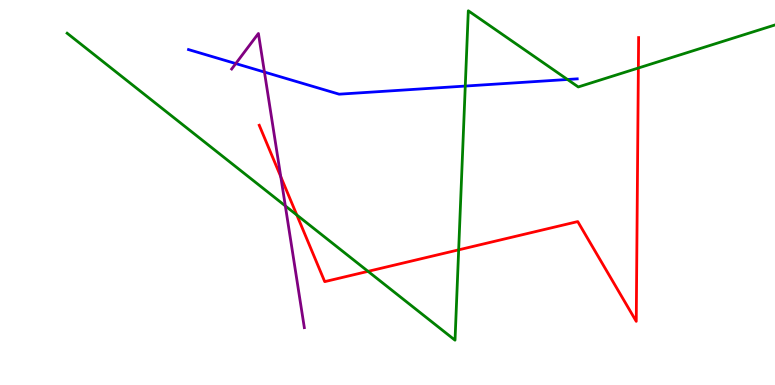[{'lines': ['blue', 'red'], 'intersections': []}, {'lines': ['green', 'red'], 'intersections': [{'x': 3.83, 'y': 4.42}, {'x': 4.75, 'y': 2.95}, {'x': 5.92, 'y': 3.51}, {'x': 8.24, 'y': 8.23}]}, {'lines': ['purple', 'red'], 'intersections': [{'x': 3.62, 'y': 5.41}]}, {'lines': ['blue', 'green'], 'intersections': [{'x': 6.0, 'y': 7.76}, {'x': 7.32, 'y': 7.94}]}, {'lines': ['blue', 'purple'], 'intersections': [{'x': 3.04, 'y': 8.35}, {'x': 3.41, 'y': 8.13}]}, {'lines': ['green', 'purple'], 'intersections': [{'x': 3.68, 'y': 4.65}]}]